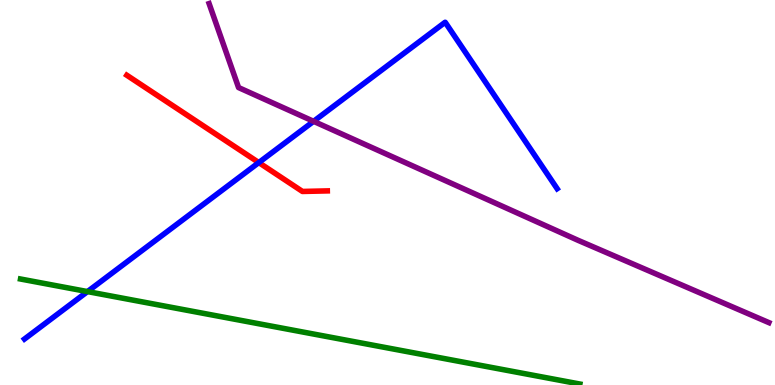[{'lines': ['blue', 'red'], 'intersections': [{'x': 3.34, 'y': 5.78}]}, {'lines': ['green', 'red'], 'intersections': []}, {'lines': ['purple', 'red'], 'intersections': []}, {'lines': ['blue', 'green'], 'intersections': [{'x': 1.13, 'y': 2.43}]}, {'lines': ['blue', 'purple'], 'intersections': [{'x': 4.05, 'y': 6.85}]}, {'lines': ['green', 'purple'], 'intersections': []}]